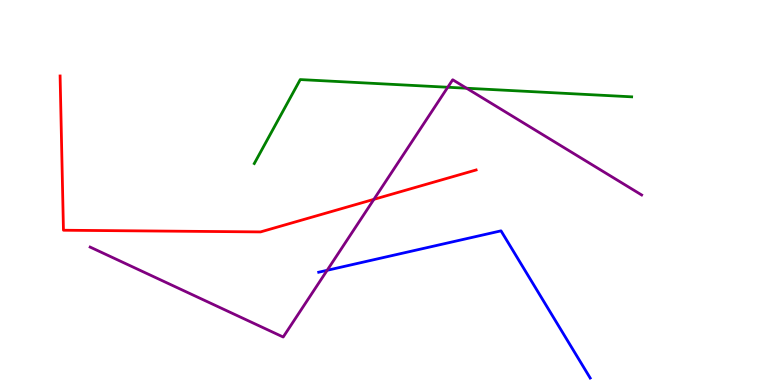[{'lines': ['blue', 'red'], 'intersections': []}, {'lines': ['green', 'red'], 'intersections': []}, {'lines': ['purple', 'red'], 'intersections': [{'x': 4.82, 'y': 4.82}]}, {'lines': ['blue', 'green'], 'intersections': []}, {'lines': ['blue', 'purple'], 'intersections': [{'x': 4.22, 'y': 2.98}]}, {'lines': ['green', 'purple'], 'intersections': [{'x': 5.78, 'y': 7.73}, {'x': 6.02, 'y': 7.71}]}]